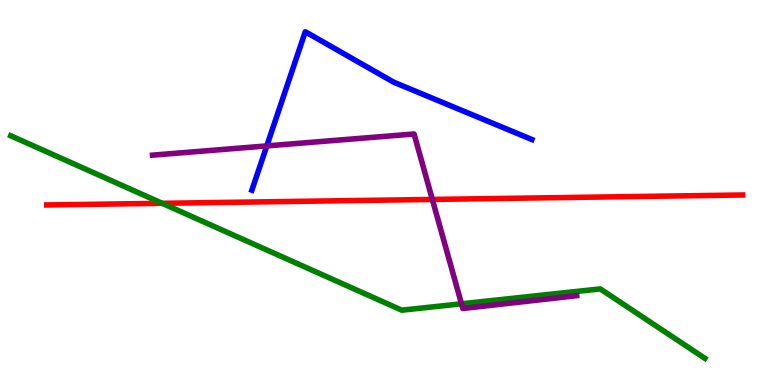[{'lines': ['blue', 'red'], 'intersections': []}, {'lines': ['green', 'red'], 'intersections': [{'x': 2.09, 'y': 4.72}]}, {'lines': ['purple', 'red'], 'intersections': [{'x': 5.58, 'y': 4.82}]}, {'lines': ['blue', 'green'], 'intersections': []}, {'lines': ['blue', 'purple'], 'intersections': [{'x': 3.44, 'y': 6.21}]}, {'lines': ['green', 'purple'], 'intersections': [{'x': 5.95, 'y': 2.11}]}]